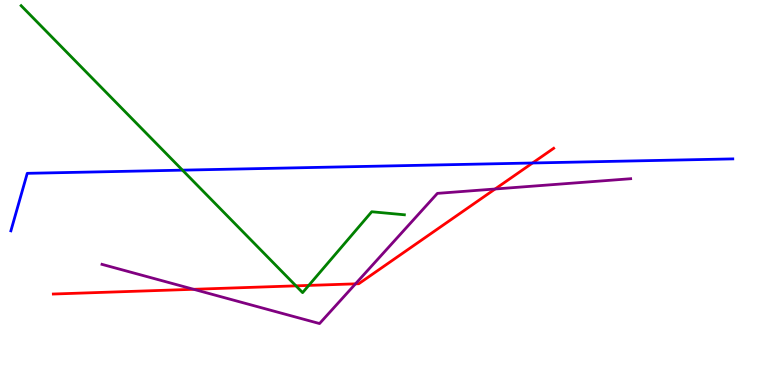[{'lines': ['blue', 'red'], 'intersections': [{'x': 6.87, 'y': 5.77}]}, {'lines': ['green', 'red'], 'intersections': [{'x': 3.82, 'y': 2.58}, {'x': 3.98, 'y': 2.59}]}, {'lines': ['purple', 'red'], 'intersections': [{'x': 2.5, 'y': 2.49}, {'x': 4.59, 'y': 2.63}, {'x': 6.39, 'y': 5.09}]}, {'lines': ['blue', 'green'], 'intersections': [{'x': 2.35, 'y': 5.58}]}, {'lines': ['blue', 'purple'], 'intersections': []}, {'lines': ['green', 'purple'], 'intersections': []}]